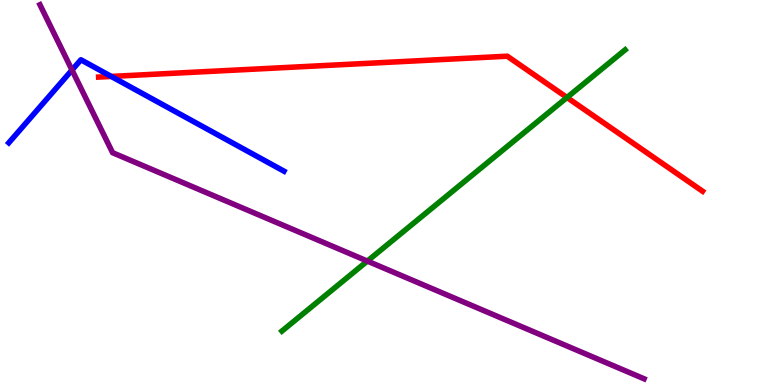[{'lines': ['blue', 'red'], 'intersections': [{'x': 1.44, 'y': 8.01}]}, {'lines': ['green', 'red'], 'intersections': [{'x': 7.32, 'y': 7.47}]}, {'lines': ['purple', 'red'], 'intersections': []}, {'lines': ['blue', 'green'], 'intersections': []}, {'lines': ['blue', 'purple'], 'intersections': [{'x': 0.929, 'y': 8.18}]}, {'lines': ['green', 'purple'], 'intersections': [{'x': 4.74, 'y': 3.22}]}]